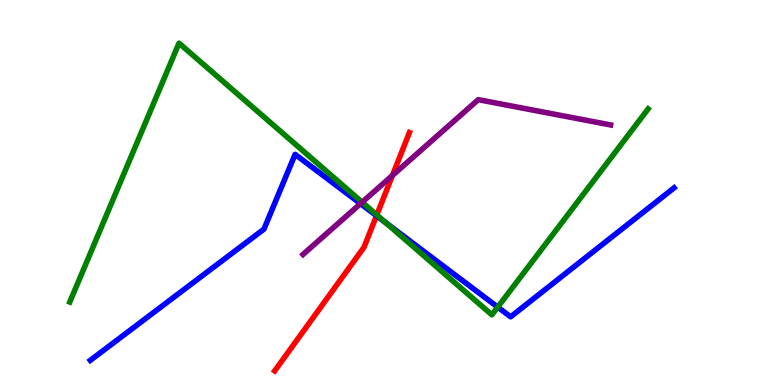[{'lines': ['blue', 'red'], 'intersections': [{'x': 4.86, 'y': 4.4}]}, {'lines': ['green', 'red'], 'intersections': [{'x': 4.86, 'y': 4.42}]}, {'lines': ['purple', 'red'], 'intersections': [{'x': 5.06, 'y': 5.44}]}, {'lines': ['blue', 'green'], 'intersections': [{'x': 4.98, 'y': 4.22}, {'x': 6.42, 'y': 2.02}]}, {'lines': ['blue', 'purple'], 'intersections': [{'x': 4.65, 'y': 4.71}]}, {'lines': ['green', 'purple'], 'intersections': [{'x': 4.67, 'y': 4.75}]}]